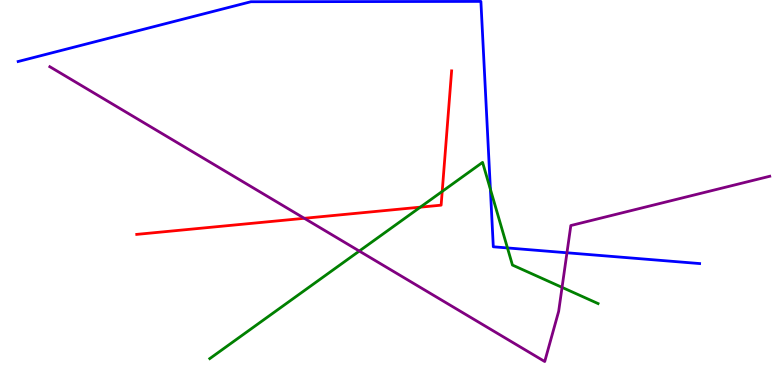[{'lines': ['blue', 'red'], 'intersections': []}, {'lines': ['green', 'red'], 'intersections': [{'x': 5.42, 'y': 4.62}, {'x': 5.71, 'y': 5.03}]}, {'lines': ['purple', 'red'], 'intersections': [{'x': 3.93, 'y': 4.33}]}, {'lines': ['blue', 'green'], 'intersections': [{'x': 6.33, 'y': 5.08}, {'x': 6.55, 'y': 3.56}]}, {'lines': ['blue', 'purple'], 'intersections': [{'x': 7.32, 'y': 3.43}]}, {'lines': ['green', 'purple'], 'intersections': [{'x': 4.64, 'y': 3.48}, {'x': 7.25, 'y': 2.54}]}]